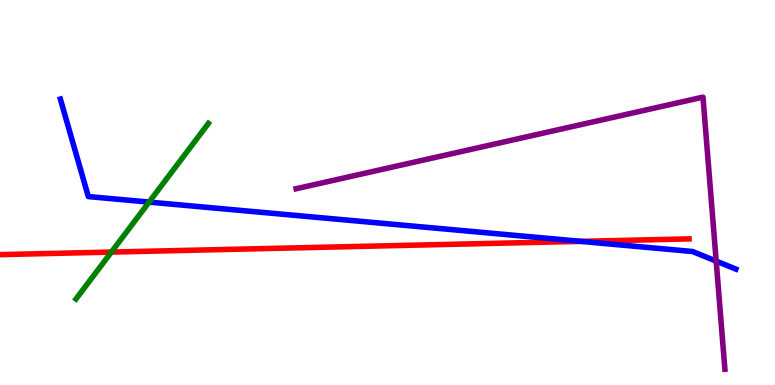[{'lines': ['blue', 'red'], 'intersections': [{'x': 7.5, 'y': 3.73}]}, {'lines': ['green', 'red'], 'intersections': [{'x': 1.44, 'y': 3.45}]}, {'lines': ['purple', 'red'], 'intersections': []}, {'lines': ['blue', 'green'], 'intersections': [{'x': 1.92, 'y': 4.75}]}, {'lines': ['blue', 'purple'], 'intersections': [{'x': 9.24, 'y': 3.22}]}, {'lines': ['green', 'purple'], 'intersections': []}]